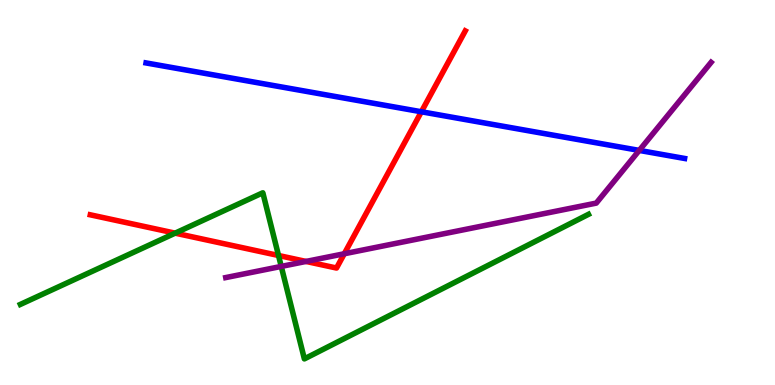[{'lines': ['blue', 'red'], 'intersections': [{'x': 5.44, 'y': 7.1}]}, {'lines': ['green', 'red'], 'intersections': [{'x': 2.26, 'y': 3.94}, {'x': 3.59, 'y': 3.36}]}, {'lines': ['purple', 'red'], 'intersections': [{'x': 3.95, 'y': 3.21}, {'x': 4.44, 'y': 3.41}]}, {'lines': ['blue', 'green'], 'intersections': []}, {'lines': ['blue', 'purple'], 'intersections': [{'x': 8.25, 'y': 6.09}]}, {'lines': ['green', 'purple'], 'intersections': [{'x': 3.63, 'y': 3.08}]}]